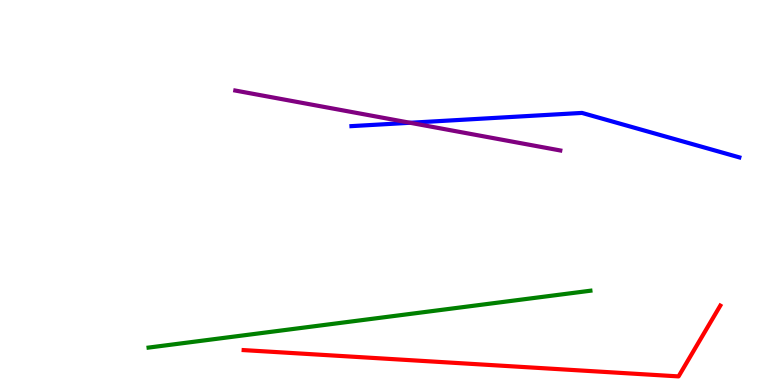[{'lines': ['blue', 'red'], 'intersections': []}, {'lines': ['green', 'red'], 'intersections': []}, {'lines': ['purple', 'red'], 'intersections': []}, {'lines': ['blue', 'green'], 'intersections': []}, {'lines': ['blue', 'purple'], 'intersections': [{'x': 5.29, 'y': 6.81}]}, {'lines': ['green', 'purple'], 'intersections': []}]